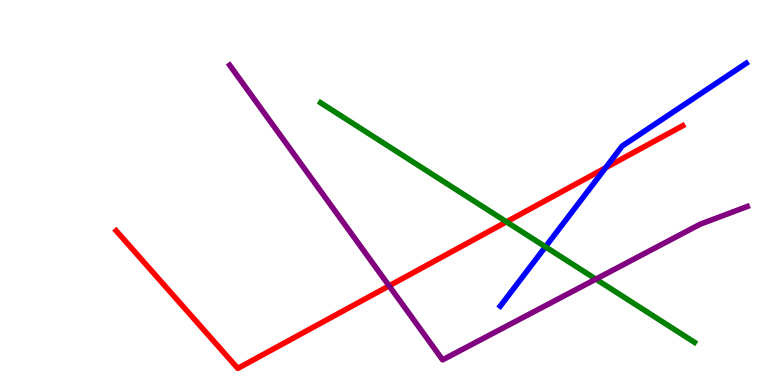[{'lines': ['blue', 'red'], 'intersections': [{'x': 7.81, 'y': 5.64}]}, {'lines': ['green', 'red'], 'intersections': [{'x': 6.54, 'y': 4.24}]}, {'lines': ['purple', 'red'], 'intersections': [{'x': 5.02, 'y': 2.58}]}, {'lines': ['blue', 'green'], 'intersections': [{'x': 7.04, 'y': 3.59}]}, {'lines': ['blue', 'purple'], 'intersections': []}, {'lines': ['green', 'purple'], 'intersections': [{'x': 7.69, 'y': 2.75}]}]